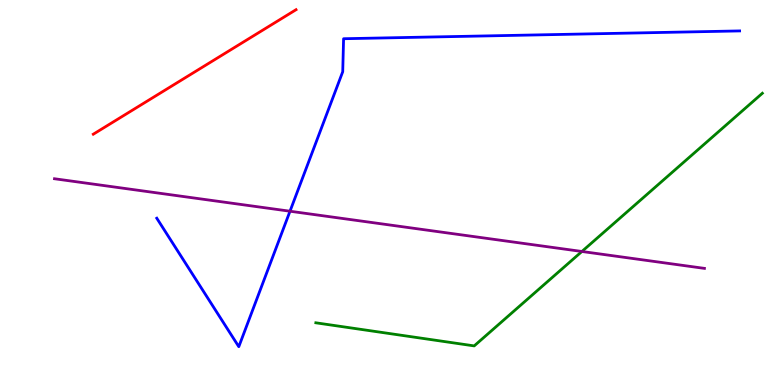[{'lines': ['blue', 'red'], 'intersections': []}, {'lines': ['green', 'red'], 'intersections': []}, {'lines': ['purple', 'red'], 'intersections': []}, {'lines': ['blue', 'green'], 'intersections': []}, {'lines': ['blue', 'purple'], 'intersections': [{'x': 3.74, 'y': 4.51}]}, {'lines': ['green', 'purple'], 'intersections': [{'x': 7.51, 'y': 3.47}]}]